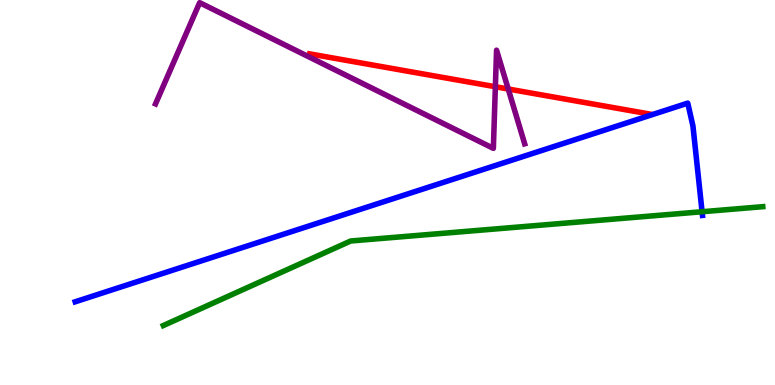[{'lines': ['blue', 'red'], 'intersections': []}, {'lines': ['green', 'red'], 'intersections': []}, {'lines': ['purple', 'red'], 'intersections': [{'x': 6.39, 'y': 7.75}, {'x': 6.56, 'y': 7.69}]}, {'lines': ['blue', 'green'], 'intersections': [{'x': 9.06, 'y': 4.5}]}, {'lines': ['blue', 'purple'], 'intersections': []}, {'lines': ['green', 'purple'], 'intersections': []}]